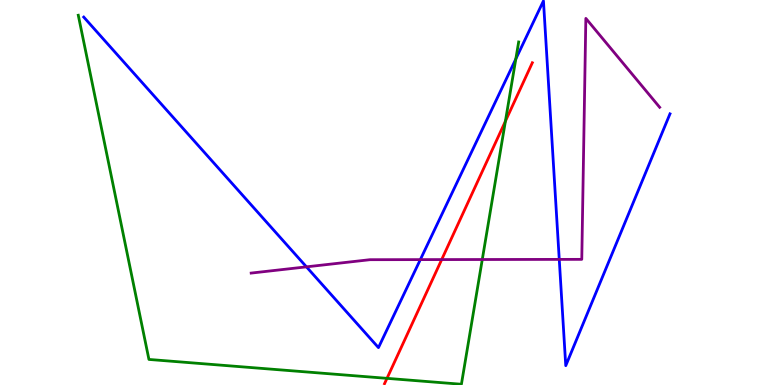[{'lines': ['blue', 'red'], 'intersections': []}, {'lines': ['green', 'red'], 'intersections': [{'x': 4.99, 'y': 0.173}, {'x': 6.52, 'y': 6.85}]}, {'lines': ['purple', 'red'], 'intersections': [{'x': 5.7, 'y': 3.26}]}, {'lines': ['blue', 'green'], 'intersections': [{'x': 6.66, 'y': 8.47}]}, {'lines': ['blue', 'purple'], 'intersections': [{'x': 3.95, 'y': 3.07}, {'x': 5.42, 'y': 3.26}, {'x': 7.22, 'y': 3.26}]}, {'lines': ['green', 'purple'], 'intersections': [{'x': 6.22, 'y': 3.26}]}]